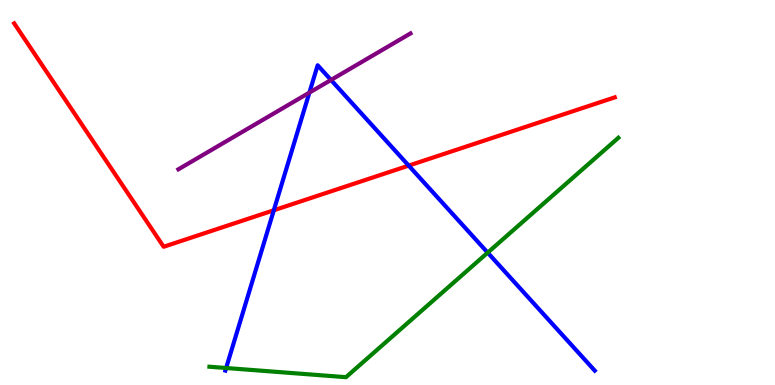[{'lines': ['blue', 'red'], 'intersections': [{'x': 3.53, 'y': 4.54}, {'x': 5.27, 'y': 5.7}]}, {'lines': ['green', 'red'], 'intersections': []}, {'lines': ['purple', 'red'], 'intersections': []}, {'lines': ['blue', 'green'], 'intersections': [{'x': 2.92, 'y': 0.441}, {'x': 6.29, 'y': 3.44}]}, {'lines': ['blue', 'purple'], 'intersections': [{'x': 3.99, 'y': 7.59}, {'x': 4.27, 'y': 7.92}]}, {'lines': ['green', 'purple'], 'intersections': []}]